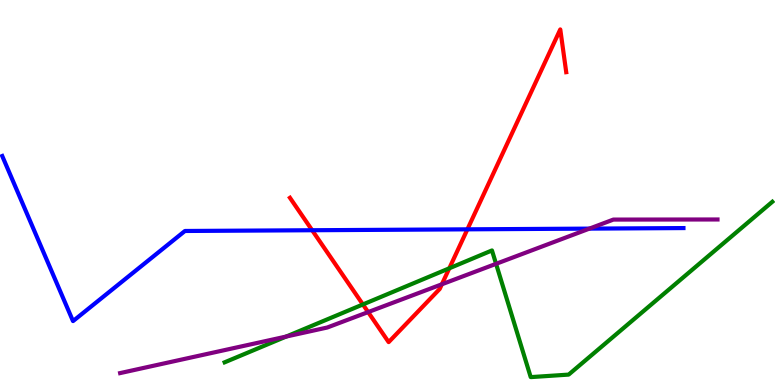[{'lines': ['blue', 'red'], 'intersections': [{'x': 4.03, 'y': 4.02}, {'x': 6.03, 'y': 4.04}]}, {'lines': ['green', 'red'], 'intersections': [{'x': 4.68, 'y': 2.09}, {'x': 5.8, 'y': 3.03}]}, {'lines': ['purple', 'red'], 'intersections': [{'x': 4.75, 'y': 1.89}, {'x': 5.7, 'y': 2.62}]}, {'lines': ['blue', 'green'], 'intersections': []}, {'lines': ['blue', 'purple'], 'intersections': [{'x': 7.61, 'y': 4.06}]}, {'lines': ['green', 'purple'], 'intersections': [{'x': 3.69, 'y': 1.26}, {'x': 6.4, 'y': 3.15}]}]